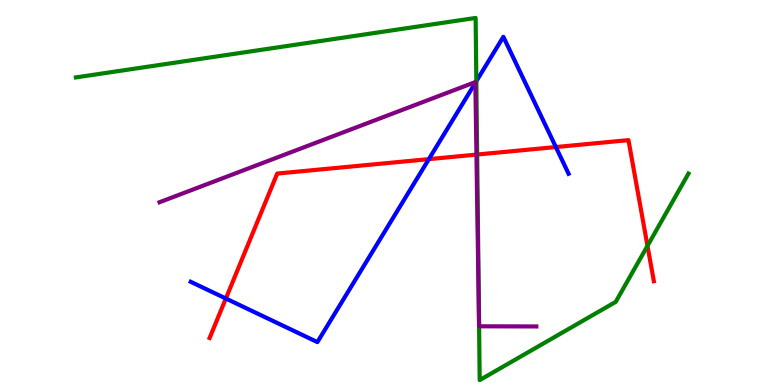[{'lines': ['blue', 'red'], 'intersections': [{'x': 2.91, 'y': 2.25}, {'x': 5.53, 'y': 5.87}, {'x': 7.17, 'y': 6.18}]}, {'lines': ['green', 'red'], 'intersections': [{'x': 6.16, 'y': 5.99}, {'x': 8.35, 'y': 3.61}]}, {'lines': ['purple', 'red'], 'intersections': [{'x': 6.15, 'y': 5.98}]}, {'lines': ['blue', 'green'], 'intersections': [{'x': 6.15, 'y': 7.89}]}, {'lines': ['blue', 'purple'], 'intersections': [{'x': 6.13, 'y': 7.85}]}, {'lines': ['green', 'purple'], 'intersections': [{'x': 6.18, 'y': 1.52}]}]